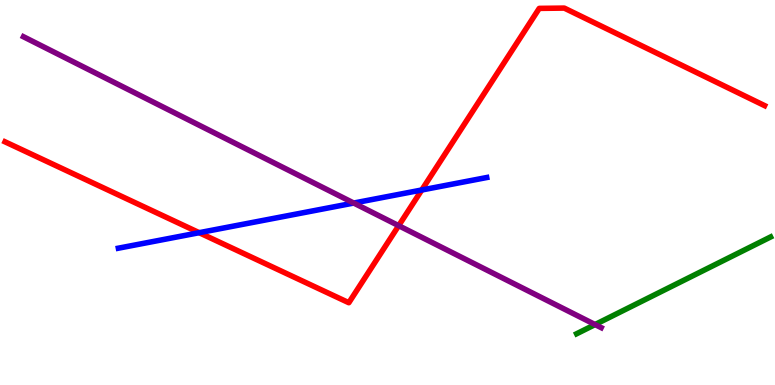[{'lines': ['blue', 'red'], 'intersections': [{'x': 2.57, 'y': 3.96}, {'x': 5.44, 'y': 5.07}]}, {'lines': ['green', 'red'], 'intersections': []}, {'lines': ['purple', 'red'], 'intersections': [{'x': 5.14, 'y': 4.14}]}, {'lines': ['blue', 'green'], 'intersections': []}, {'lines': ['blue', 'purple'], 'intersections': [{'x': 4.56, 'y': 4.73}]}, {'lines': ['green', 'purple'], 'intersections': [{'x': 7.68, 'y': 1.57}]}]